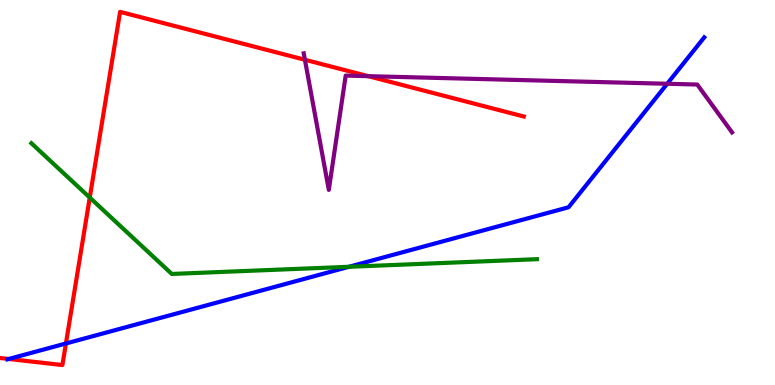[{'lines': ['blue', 'red'], 'intersections': [{'x': 0.113, 'y': 0.676}, {'x': 0.851, 'y': 1.08}]}, {'lines': ['green', 'red'], 'intersections': [{'x': 1.16, 'y': 4.87}]}, {'lines': ['purple', 'red'], 'intersections': [{'x': 3.93, 'y': 8.45}, {'x': 4.75, 'y': 8.02}]}, {'lines': ['blue', 'green'], 'intersections': [{'x': 4.5, 'y': 3.07}]}, {'lines': ['blue', 'purple'], 'intersections': [{'x': 8.61, 'y': 7.82}]}, {'lines': ['green', 'purple'], 'intersections': []}]